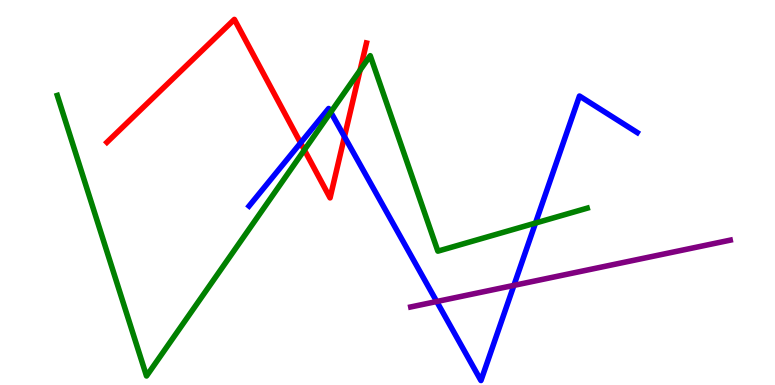[{'lines': ['blue', 'red'], 'intersections': [{'x': 3.88, 'y': 6.29}, {'x': 4.44, 'y': 6.45}]}, {'lines': ['green', 'red'], 'intersections': [{'x': 3.93, 'y': 6.1}, {'x': 4.65, 'y': 8.18}]}, {'lines': ['purple', 'red'], 'intersections': []}, {'lines': ['blue', 'green'], 'intersections': [{'x': 4.27, 'y': 7.09}, {'x': 6.91, 'y': 4.21}]}, {'lines': ['blue', 'purple'], 'intersections': [{'x': 5.64, 'y': 2.17}, {'x': 6.63, 'y': 2.59}]}, {'lines': ['green', 'purple'], 'intersections': []}]